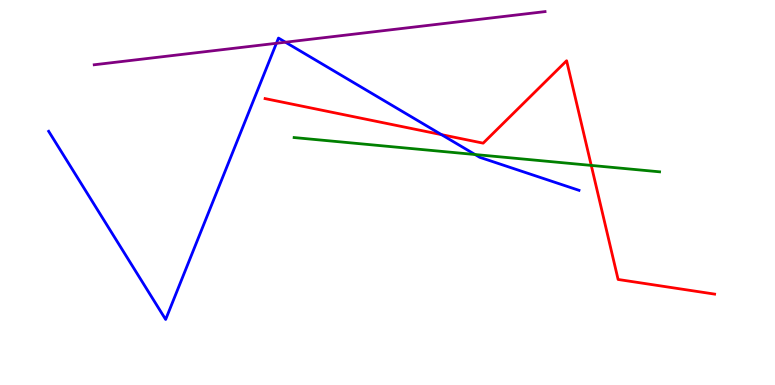[{'lines': ['blue', 'red'], 'intersections': [{'x': 5.7, 'y': 6.5}]}, {'lines': ['green', 'red'], 'intersections': [{'x': 7.63, 'y': 5.7}]}, {'lines': ['purple', 'red'], 'intersections': []}, {'lines': ['blue', 'green'], 'intersections': [{'x': 6.13, 'y': 5.99}]}, {'lines': ['blue', 'purple'], 'intersections': [{'x': 3.57, 'y': 8.88}, {'x': 3.68, 'y': 8.9}]}, {'lines': ['green', 'purple'], 'intersections': []}]